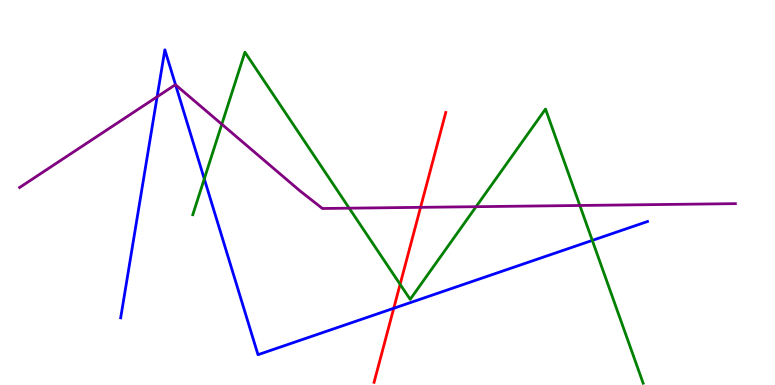[{'lines': ['blue', 'red'], 'intersections': [{'x': 5.08, 'y': 1.99}]}, {'lines': ['green', 'red'], 'intersections': [{'x': 5.16, 'y': 2.62}]}, {'lines': ['purple', 'red'], 'intersections': [{'x': 5.43, 'y': 4.61}]}, {'lines': ['blue', 'green'], 'intersections': [{'x': 2.64, 'y': 5.35}, {'x': 7.64, 'y': 3.76}]}, {'lines': ['blue', 'purple'], 'intersections': [{'x': 2.03, 'y': 7.49}, {'x': 2.27, 'y': 7.8}]}, {'lines': ['green', 'purple'], 'intersections': [{'x': 2.86, 'y': 6.77}, {'x': 4.51, 'y': 4.59}, {'x': 6.14, 'y': 4.63}, {'x': 7.48, 'y': 4.66}]}]